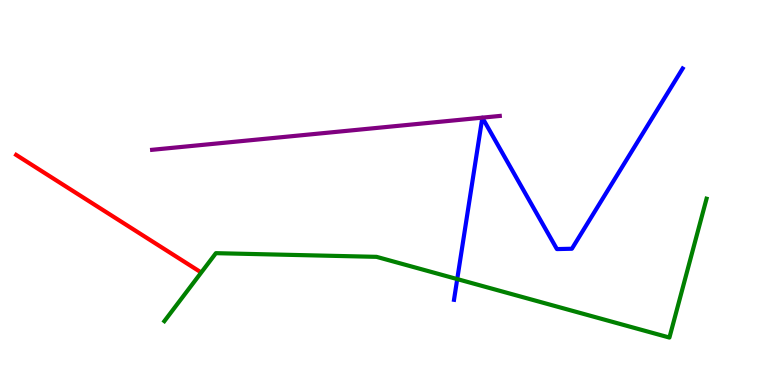[{'lines': ['blue', 'red'], 'intersections': []}, {'lines': ['green', 'red'], 'intersections': []}, {'lines': ['purple', 'red'], 'intersections': []}, {'lines': ['blue', 'green'], 'intersections': [{'x': 5.9, 'y': 2.75}]}, {'lines': ['blue', 'purple'], 'intersections': []}, {'lines': ['green', 'purple'], 'intersections': []}]